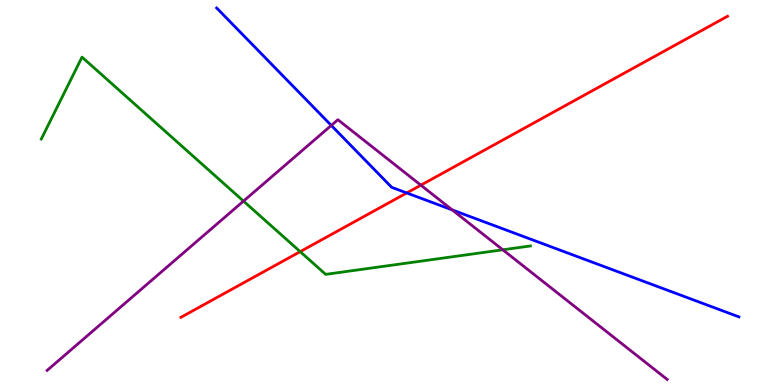[{'lines': ['blue', 'red'], 'intersections': [{'x': 5.25, 'y': 4.99}]}, {'lines': ['green', 'red'], 'intersections': [{'x': 3.87, 'y': 3.46}]}, {'lines': ['purple', 'red'], 'intersections': [{'x': 5.43, 'y': 5.19}]}, {'lines': ['blue', 'green'], 'intersections': []}, {'lines': ['blue', 'purple'], 'intersections': [{'x': 4.27, 'y': 6.74}, {'x': 5.84, 'y': 4.55}]}, {'lines': ['green', 'purple'], 'intersections': [{'x': 3.14, 'y': 4.78}, {'x': 6.49, 'y': 3.51}]}]